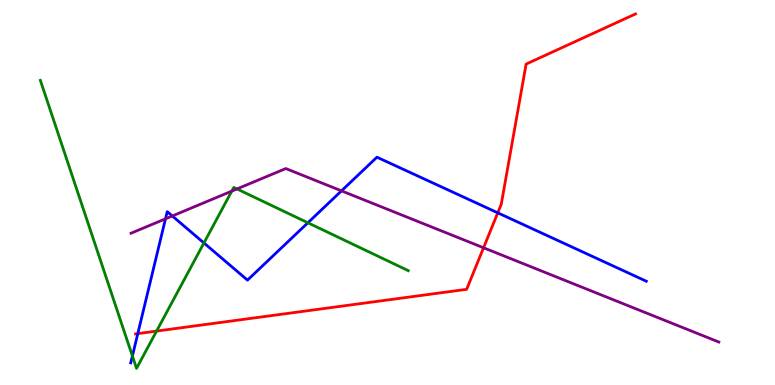[{'lines': ['blue', 'red'], 'intersections': [{'x': 1.78, 'y': 1.33}, {'x': 6.42, 'y': 4.47}]}, {'lines': ['green', 'red'], 'intersections': [{'x': 2.02, 'y': 1.4}]}, {'lines': ['purple', 'red'], 'intersections': [{'x': 6.24, 'y': 3.56}]}, {'lines': ['blue', 'green'], 'intersections': [{'x': 1.71, 'y': 0.753}, {'x': 2.63, 'y': 3.69}, {'x': 3.97, 'y': 4.21}]}, {'lines': ['blue', 'purple'], 'intersections': [{'x': 2.14, 'y': 4.32}, {'x': 2.22, 'y': 4.39}, {'x': 4.41, 'y': 5.04}]}, {'lines': ['green', 'purple'], 'intersections': [{'x': 2.99, 'y': 5.04}, {'x': 3.06, 'y': 5.09}]}]